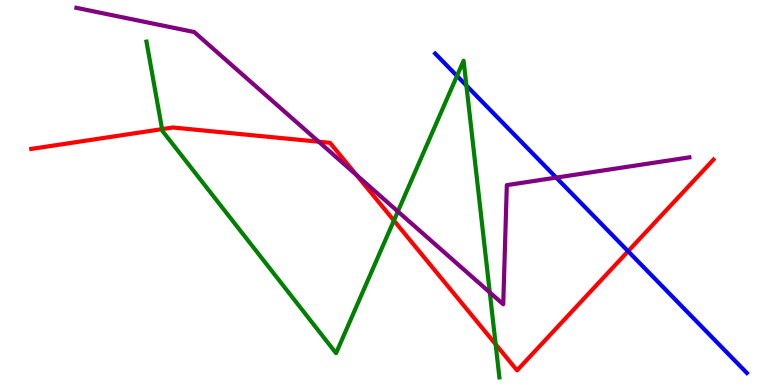[{'lines': ['blue', 'red'], 'intersections': [{'x': 8.1, 'y': 3.47}]}, {'lines': ['green', 'red'], 'intersections': [{'x': 2.09, 'y': 6.65}, {'x': 5.08, 'y': 4.27}, {'x': 6.4, 'y': 1.06}]}, {'lines': ['purple', 'red'], 'intersections': [{'x': 4.11, 'y': 6.32}, {'x': 4.6, 'y': 5.46}]}, {'lines': ['blue', 'green'], 'intersections': [{'x': 5.9, 'y': 8.03}, {'x': 6.02, 'y': 7.78}]}, {'lines': ['blue', 'purple'], 'intersections': [{'x': 7.18, 'y': 5.39}]}, {'lines': ['green', 'purple'], 'intersections': [{'x': 5.13, 'y': 4.51}, {'x': 6.32, 'y': 2.4}]}]